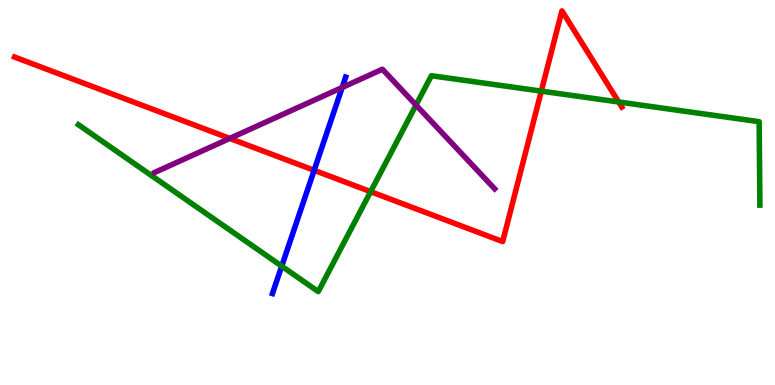[{'lines': ['blue', 'red'], 'intersections': [{'x': 4.05, 'y': 5.58}]}, {'lines': ['green', 'red'], 'intersections': [{'x': 4.78, 'y': 5.02}, {'x': 6.98, 'y': 7.63}, {'x': 7.98, 'y': 7.35}]}, {'lines': ['purple', 'red'], 'intersections': [{'x': 2.96, 'y': 6.4}]}, {'lines': ['blue', 'green'], 'intersections': [{'x': 3.63, 'y': 3.09}]}, {'lines': ['blue', 'purple'], 'intersections': [{'x': 4.41, 'y': 7.73}]}, {'lines': ['green', 'purple'], 'intersections': [{'x': 5.37, 'y': 7.27}]}]